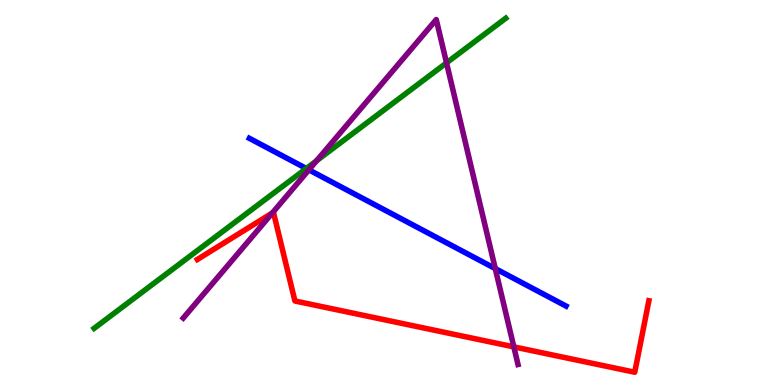[{'lines': ['blue', 'red'], 'intersections': []}, {'lines': ['green', 'red'], 'intersections': []}, {'lines': ['purple', 'red'], 'intersections': [{'x': 3.51, 'y': 4.47}, {'x': 6.63, 'y': 0.99}]}, {'lines': ['blue', 'green'], 'intersections': [{'x': 3.95, 'y': 5.62}]}, {'lines': ['blue', 'purple'], 'intersections': [{'x': 3.99, 'y': 5.59}, {'x': 6.39, 'y': 3.02}]}, {'lines': ['green', 'purple'], 'intersections': [{'x': 4.08, 'y': 5.82}, {'x': 5.76, 'y': 8.37}]}]